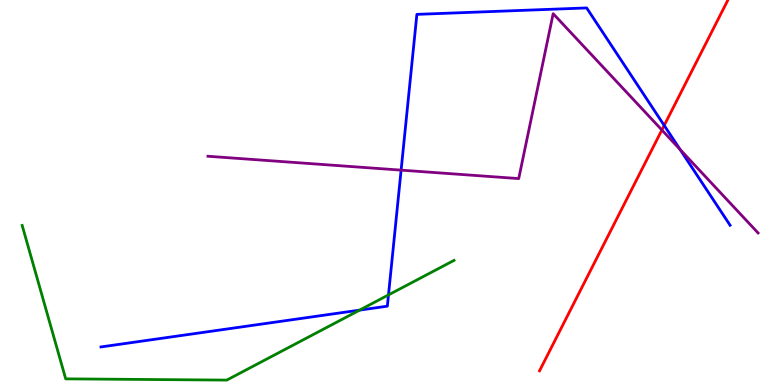[{'lines': ['blue', 'red'], 'intersections': [{'x': 8.57, 'y': 6.74}]}, {'lines': ['green', 'red'], 'intersections': []}, {'lines': ['purple', 'red'], 'intersections': [{'x': 8.54, 'y': 6.62}]}, {'lines': ['blue', 'green'], 'intersections': [{'x': 4.64, 'y': 1.95}, {'x': 5.01, 'y': 2.34}]}, {'lines': ['blue', 'purple'], 'intersections': [{'x': 5.18, 'y': 5.58}, {'x': 8.78, 'y': 6.12}]}, {'lines': ['green', 'purple'], 'intersections': []}]